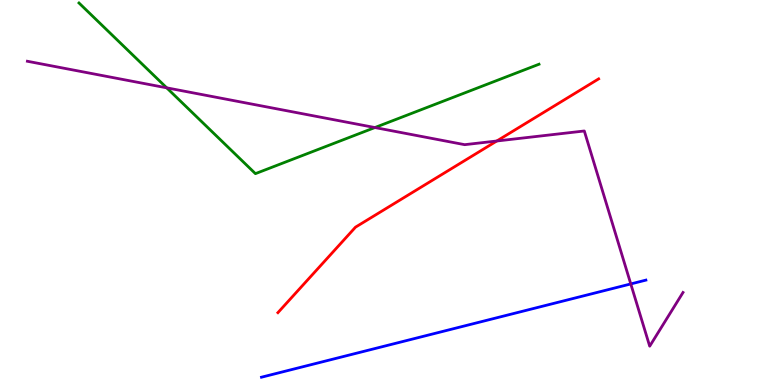[{'lines': ['blue', 'red'], 'intersections': []}, {'lines': ['green', 'red'], 'intersections': []}, {'lines': ['purple', 'red'], 'intersections': [{'x': 6.41, 'y': 6.34}]}, {'lines': ['blue', 'green'], 'intersections': []}, {'lines': ['blue', 'purple'], 'intersections': [{'x': 8.14, 'y': 2.62}]}, {'lines': ['green', 'purple'], 'intersections': [{'x': 2.15, 'y': 7.72}, {'x': 4.84, 'y': 6.69}]}]